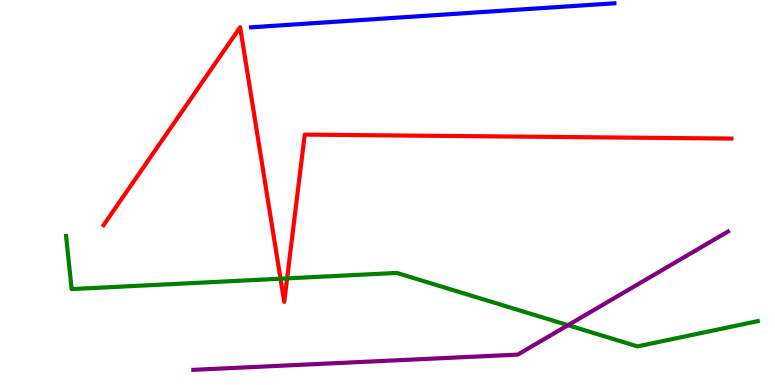[{'lines': ['blue', 'red'], 'intersections': []}, {'lines': ['green', 'red'], 'intersections': [{'x': 3.62, 'y': 2.76}, {'x': 3.7, 'y': 2.77}]}, {'lines': ['purple', 'red'], 'intersections': []}, {'lines': ['blue', 'green'], 'intersections': []}, {'lines': ['blue', 'purple'], 'intersections': []}, {'lines': ['green', 'purple'], 'intersections': [{'x': 7.33, 'y': 1.55}]}]